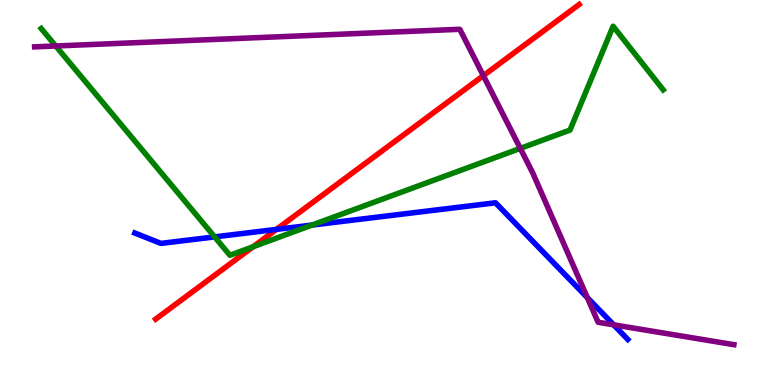[{'lines': ['blue', 'red'], 'intersections': [{'x': 3.57, 'y': 4.04}]}, {'lines': ['green', 'red'], 'intersections': [{'x': 3.27, 'y': 3.59}]}, {'lines': ['purple', 'red'], 'intersections': [{'x': 6.24, 'y': 8.04}]}, {'lines': ['blue', 'green'], 'intersections': [{'x': 2.77, 'y': 3.85}, {'x': 4.03, 'y': 4.15}]}, {'lines': ['blue', 'purple'], 'intersections': [{'x': 7.58, 'y': 2.27}, {'x': 7.92, 'y': 1.56}]}, {'lines': ['green', 'purple'], 'intersections': [{'x': 0.719, 'y': 8.81}, {'x': 6.71, 'y': 6.15}]}]